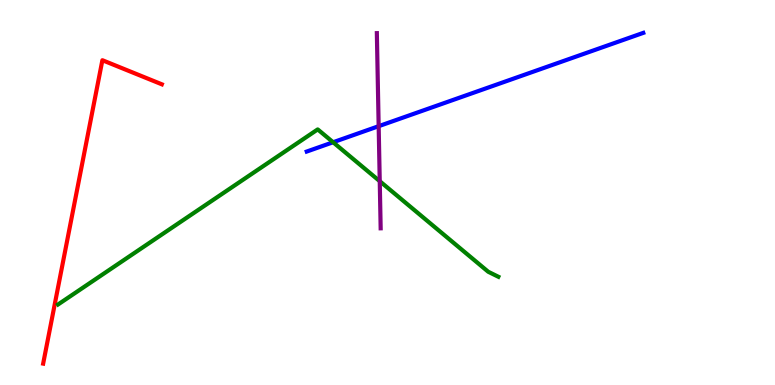[{'lines': ['blue', 'red'], 'intersections': []}, {'lines': ['green', 'red'], 'intersections': []}, {'lines': ['purple', 'red'], 'intersections': []}, {'lines': ['blue', 'green'], 'intersections': [{'x': 4.3, 'y': 6.31}]}, {'lines': ['blue', 'purple'], 'intersections': [{'x': 4.89, 'y': 6.72}]}, {'lines': ['green', 'purple'], 'intersections': [{'x': 4.9, 'y': 5.29}]}]